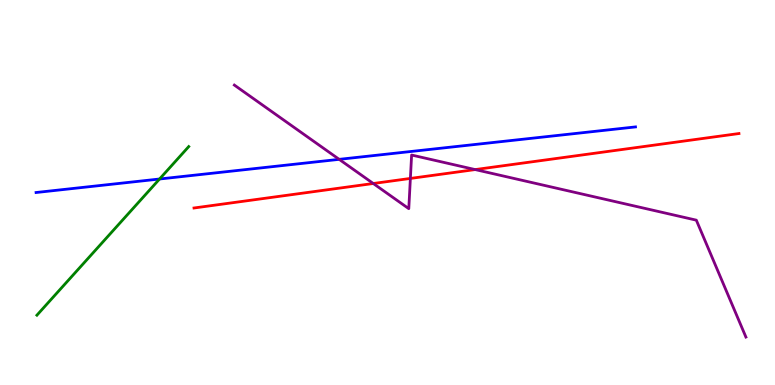[{'lines': ['blue', 'red'], 'intersections': []}, {'lines': ['green', 'red'], 'intersections': []}, {'lines': ['purple', 'red'], 'intersections': [{'x': 4.82, 'y': 5.23}, {'x': 5.3, 'y': 5.37}, {'x': 6.13, 'y': 5.6}]}, {'lines': ['blue', 'green'], 'intersections': [{'x': 2.06, 'y': 5.35}]}, {'lines': ['blue', 'purple'], 'intersections': [{'x': 4.38, 'y': 5.86}]}, {'lines': ['green', 'purple'], 'intersections': []}]